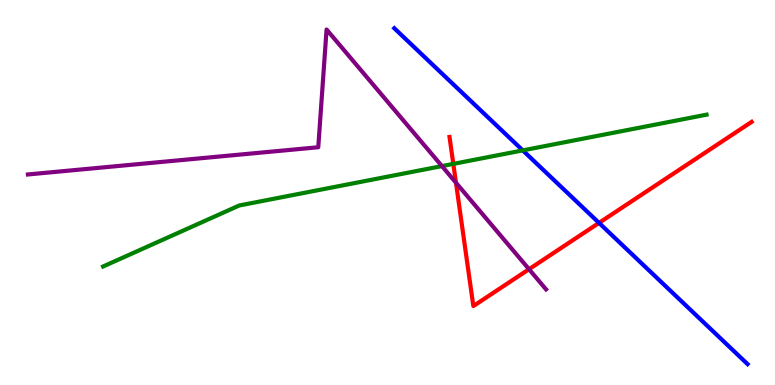[{'lines': ['blue', 'red'], 'intersections': [{'x': 7.73, 'y': 4.21}]}, {'lines': ['green', 'red'], 'intersections': [{'x': 5.85, 'y': 5.74}]}, {'lines': ['purple', 'red'], 'intersections': [{'x': 5.88, 'y': 5.25}, {'x': 6.83, 'y': 3.01}]}, {'lines': ['blue', 'green'], 'intersections': [{'x': 6.75, 'y': 6.09}]}, {'lines': ['blue', 'purple'], 'intersections': []}, {'lines': ['green', 'purple'], 'intersections': [{'x': 5.7, 'y': 5.69}]}]